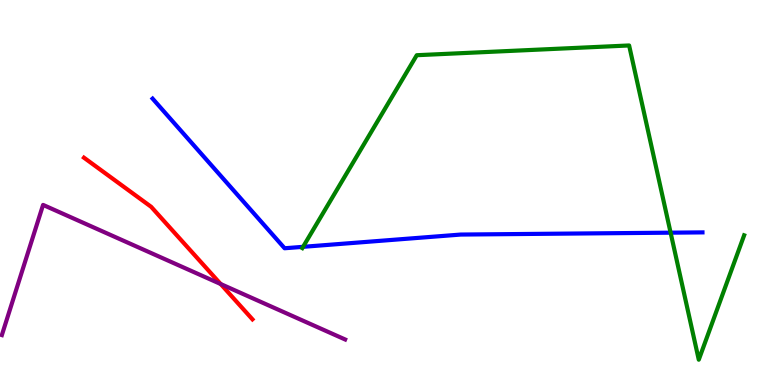[{'lines': ['blue', 'red'], 'intersections': []}, {'lines': ['green', 'red'], 'intersections': []}, {'lines': ['purple', 'red'], 'intersections': [{'x': 2.85, 'y': 2.62}]}, {'lines': ['blue', 'green'], 'intersections': [{'x': 3.91, 'y': 3.59}, {'x': 8.65, 'y': 3.96}]}, {'lines': ['blue', 'purple'], 'intersections': []}, {'lines': ['green', 'purple'], 'intersections': []}]